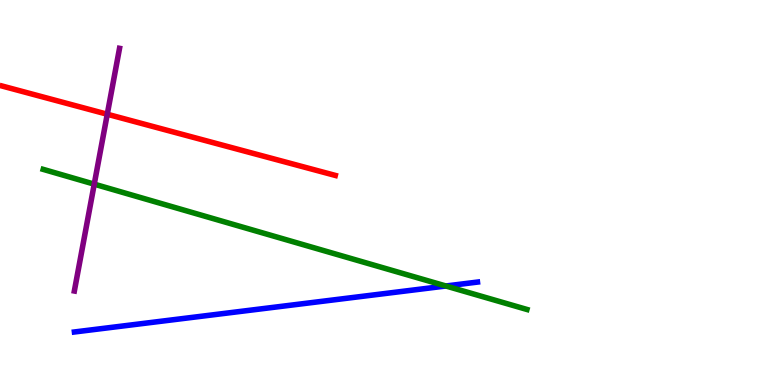[{'lines': ['blue', 'red'], 'intersections': []}, {'lines': ['green', 'red'], 'intersections': []}, {'lines': ['purple', 'red'], 'intersections': [{'x': 1.38, 'y': 7.03}]}, {'lines': ['blue', 'green'], 'intersections': [{'x': 5.75, 'y': 2.57}]}, {'lines': ['blue', 'purple'], 'intersections': []}, {'lines': ['green', 'purple'], 'intersections': [{'x': 1.22, 'y': 5.22}]}]